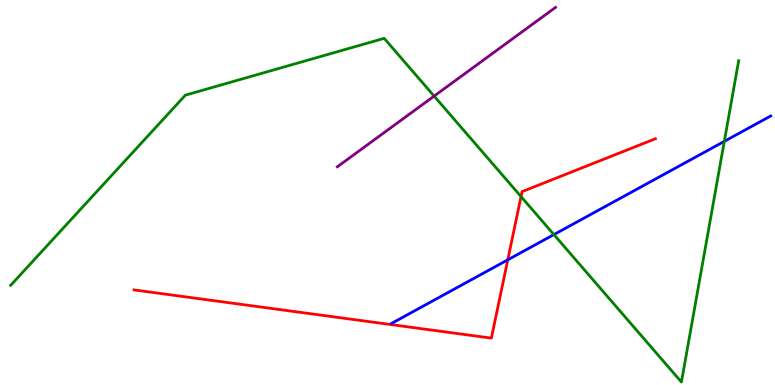[{'lines': ['blue', 'red'], 'intersections': [{'x': 6.55, 'y': 3.25}]}, {'lines': ['green', 'red'], 'intersections': [{'x': 6.72, 'y': 4.89}]}, {'lines': ['purple', 'red'], 'intersections': []}, {'lines': ['blue', 'green'], 'intersections': [{'x': 7.15, 'y': 3.91}, {'x': 9.35, 'y': 6.33}]}, {'lines': ['blue', 'purple'], 'intersections': []}, {'lines': ['green', 'purple'], 'intersections': [{'x': 5.6, 'y': 7.5}]}]